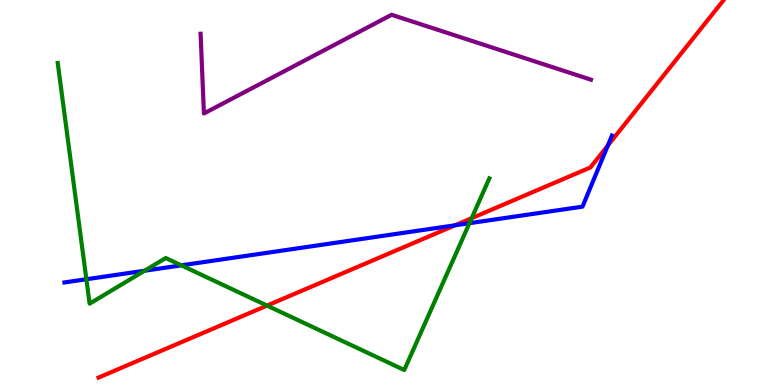[{'lines': ['blue', 'red'], 'intersections': [{'x': 5.87, 'y': 4.15}, {'x': 7.84, 'y': 6.22}]}, {'lines': ['green', 'red'], 'intersections': [{'x': 3.45, 'y': 2.06}, {'x': 6.09, 'y': 4.33}]}, {'lines': ['purple', 'red'], 'intersections': []}, {'lines': ['blue', 'green'], 'intersections': [{'x': 1.11, 'y': 2.75}, {'x': 1.87, 'y': 2.97}, {'x': 2.34, 'y': 3.11}, {'x': 6.06, 'y': 4.2}]}, {'lines': ['blue', 'purple'], 'intersections': []}, {'lines': ['green', 'purple'], 'intersections': []}]